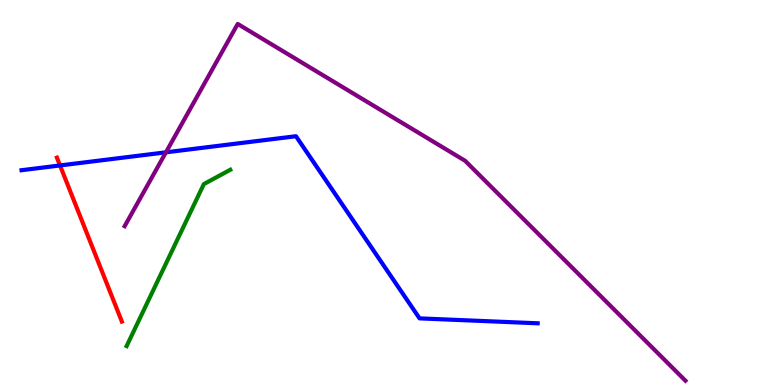[{'lines': ['blue', 'red'], 'intersections': [{'x': 0.774, 'y': 5.7}]}, {'lines': ['green', 'red'], 'intersections': []}, {'lines': ['purple', 'red'], 'intersections': []}, {'lines': ['blue', 'green'], 'intersections': []}, {'lines': ['blue', 'purple'], 'intersections': [{'x': 2.14, 'y': 6.04}]}, {'lines': ['green', 'purple'], 'intersections': []}]